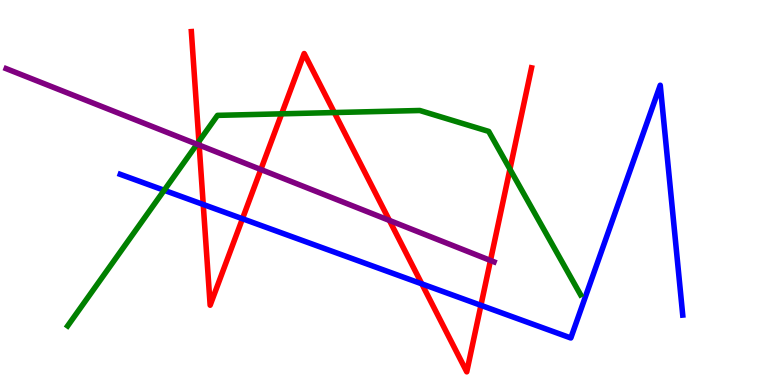[{'lines': ['blue', 'red'], 'intersections': [{'x': 2.62, 'y': 4.69}, {'x': 3.13, 'y': 4.32}, {'x': 5.44, 'y': 2.63}, {'x': 6.21, 'y': 2.07}]}, {'lines': ['green', 'red'], 'intersections': [{'x': 2.57, 'y': 6.32}, {'x': 3.63, 'y': 7.04}, {'x': 4.31, 'y': 7.08}, {'x': 6.58, 'y': 5.61}]}, {'lines': ['purple', 'red'], 'intersections': [{'x': 2.57, 'y': 6.23}, {'x': 3.37, 'y': 5.6}, {'x': 5.02, 'y': 4.27}, {'x': 6.33, 'y': 3.23}]}, {'lines': ['blue', 'green'], 'intersections': [{'x': 2.12, 'y': 5.06}]}, {'lines': ['blue', 'purple'], 'intersections': []}, {'lines': ['green', 'purple'], 'intersections': [{'x': 2.54, 'y': 6.25}]}]